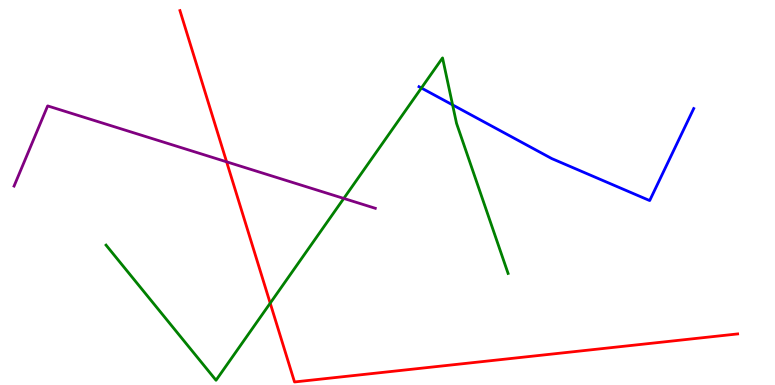[{'lines': ['blue', 'red'], 'intersections': []}, {'lines': ['green', 'red'], 'intersections': [{'x': 3.49, 'y': 2.13}]}, {'lines': ['purple', 'red'], 'intersections': [{'x': 2.92, 'y': 5.8}]}, {'lines': ['blue', 'green'], 'intersections': [{'x': 5.44, 'y': 7.71}, {'x': 5.84, 'y': 7.28}]}, {'lines': ['blue', 'purple'], 'intersections': []}, {'lines': ['green', 'purple'], 'intersections': [{'x': 4.44, 'y': 4.85}]}]